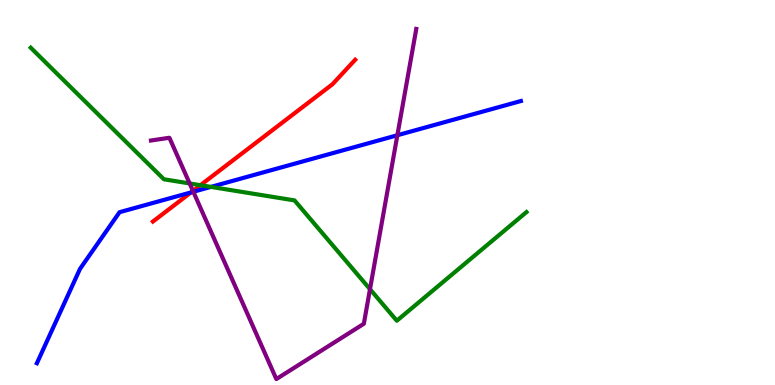[{'lines': ['blue', 'red'], 'intersections': [{'x': 2.46, 'y': 5.0}]}, {'lines': ['green', 'red'], 'intersections': [{'x': 2.59, 'y': 5.19}]}, {'lines': ['purple', 'red'], 'intersections': [{'x': 2.49, 'y': 5.04}]}, {'lines': ['blue', 'green'], 'intersections': [{'x': 2.72, 'y': 5.15}]}, {'lines': ['blue', 'purple'], 'intersections': [{'x': 2.49, 'y': 5.02}, {'x': 5.13, 'y': 6.49}]}, {'lines': ['green', 'purple'], 'intersections': [{'x': 2.45, 'y': 5.24}, {'x': 4.77, 'y': 2.49}]}]